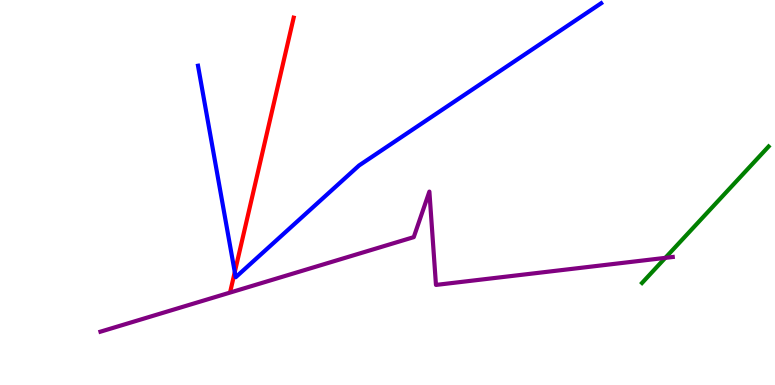[{'lines': ['blue', 'red'], 'intersections': [{'x': 3.03, 'y': 2.93}]}, {'lines': ['green', 'red'], 'intersections': []}, {'lines': ['purple', 'red'], 'intersections': []}, {'lines': ['blue', 'green'], 'intersections': []}, {'lines': ['blue', 'purple'], 'intersections': []}, {'lines': ['green', 'purple'], 'intersections': [{'x': 8.58, 'y': 3.3}]}]